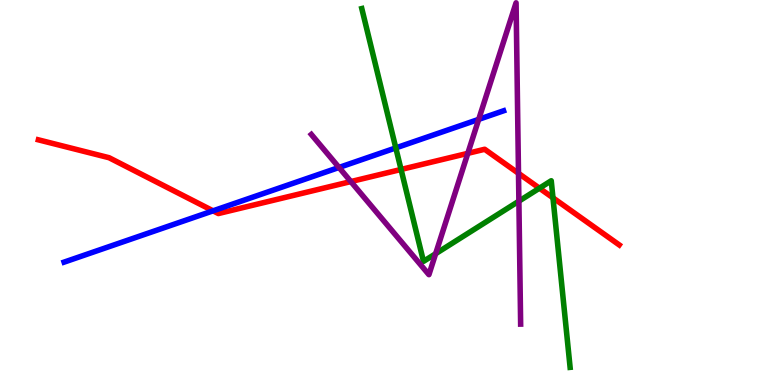[{'lines': ['blue', 'red'], 'intersections': [{'x': 2.75, 'y': 4.52}]}, {'lines': ['green', 'red'], 'intersections': [{'x': 5.17, 'y': 5.6}, {'x': 6.96, 'y': 5.11}, {'x': 7.14, 'y': 4.86}]}, {'lines': ['purple', 'red'], 'intersections': [{'x': 4.53, 'y': 5.28}, {'x': 6.04, 'y': 6.02}, {'x': 6.69, 'y': 5.5}]}, {'lines': ['blue', 'green'], 'intersections': [{'x': 5.11, 'y': 6.16}]}, {'lines': ['blue', 'purple'], 'intersections': [{'x': 4.37, 'y': 5.65}, {'x': 6.18, 'y': 6.9}]}, {'lines': ['green', 'purple'], 'intersections': [{'x': 5.62, 'y': 3.41}, {'x': 6.7, 'y': 4.77}]}]